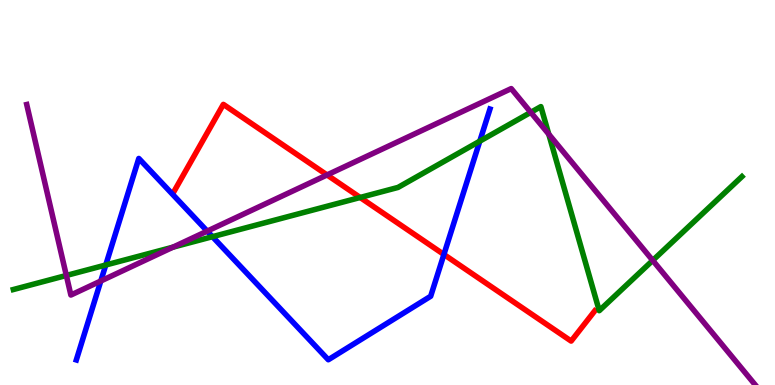[{'lines': ['blue', 'red'], 'intersections': [{'x': 5.73, 'y': 3.39}]}, {'lines': ['green', 'red'], 'intersections': [{'x': 4.65, 'y': 4.87}]}, {'lines': ['purple', 'red'], 'intersections': [{'x': 4.22, 'y': 5.46}]}, {'lines': ['blue', 'green'], 'intersections': [{'x': 1.36, 'y': 3.12}, {'x': 2.74, 'y': 3.85}, {'x': 6.19, 'y': 6.33}]}, {'lines': ['blue', 'purple'], 'intersections': [{'x': 1.3, 'y': 2.7}, {'x': 2.67, 'y': 4.0}]}, {'lines': ['green', 'purple'], 'intersections': [{'x': 0.856, 'y': 2.84}, {'x': 2.23, 'y': 3.58}, {'x': 6.85, 'y': 7.08}, {'x': 7.08, 'y': 6.51}, {'x': 8.42, 'y': 3.24}]}]